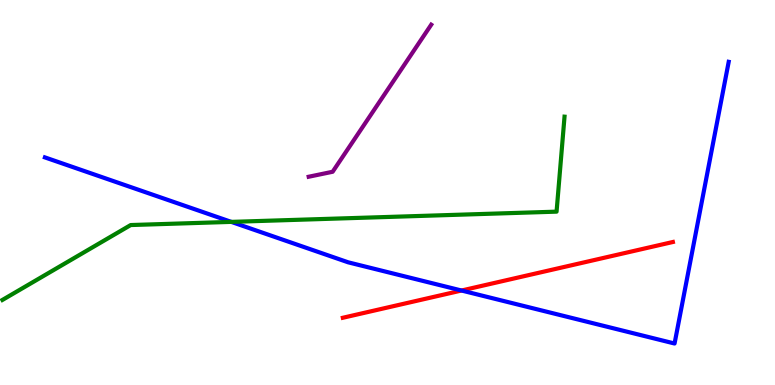[{'lines': ['blue', 'red'], 'intersections': [{'x': 5.96, 'y': 2.45}]}, {'lines': ['green', 'red'], 'intersections': []}, {'lines': ['purple', 'red'], 'intersections': []}, {'lines': ['blue', 'green'], 'intersections': [{'x': 2.98, 'y': 4.24}]}, {'lines': ['blue', 'purple'], 'intersections': []}, {'lines': ['green', 'purple'], 'intersections': []}]